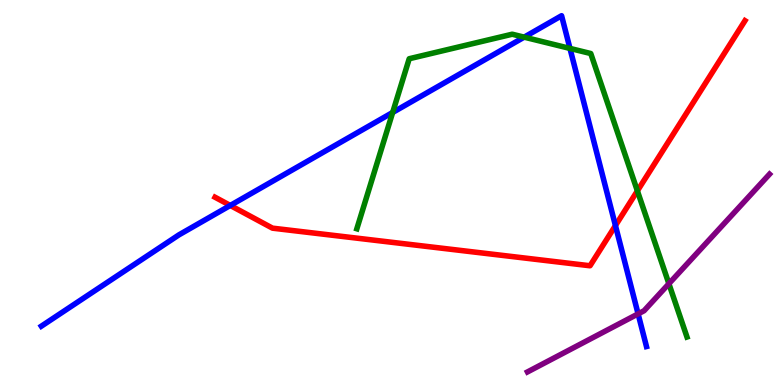[{'lines': ['blue', 'red'], 'intersections': [{'x': 2.97, 'y': 4.66}, {'x': 7.94, 'y': 4.14}]}, {'lines': ['green', 'red'], 'intersections': [{'x': 8.22, 'y': 5.04}]}, {'lines': ['purple', 'red'], 'intersections': []}, {'lines': ['blue', 'green'], 'intersections': [{'x': 5.07, 'y': 7.08}, {'x': 6.76, 'y': 9.03}, {'x': 7.35, 'y': 8.74}]}, {'lines': ['blue', 'purple'], 'intersections': [{'x': 8.23, 'y': 1.85}]}, {'lines': ['green', 'purple'], 'intersections': [{'x': 8.63, 'y': 2.63}]}]